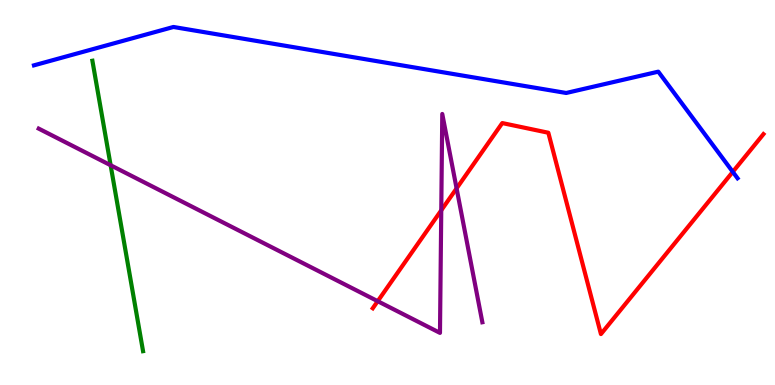[{'lines': ['blue', 'red'], 'intersections': [{'x': 9.46, 'y': 5.54}]}, {'lines': ['green', 'red'], 'intersections': []}, {'lines': ['purple', 'red'], 'intersections': [{'x': 4.87, 'y': 2.18}, {'x': 5.69, 'y': 4.54}, {'x': 5.89, 'y': 5.11}]}, {'lines': ['blue', 'green'], 'intersections': []}, {'lines': ['blue', 'purple'], 'intersections': []}, {'lines': ['green', 'purple'], 'intersections': [{'x': 1.43, 'y': 5.71}]}]